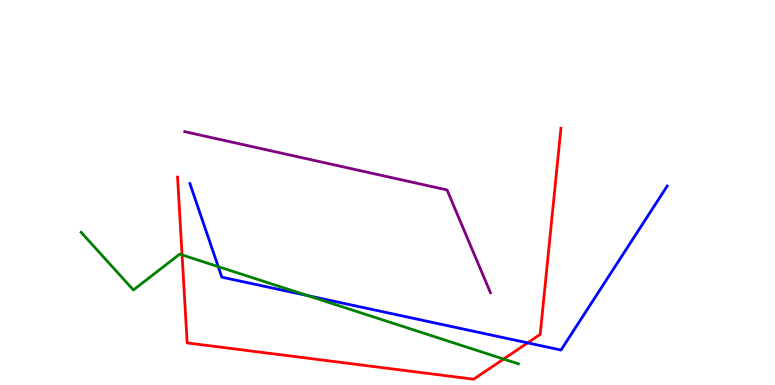[{'lines': ['blue', 'red'], 'intersections': [{'x': 6.81, 'y': 1.09}]}, {'lines': ['green', 'red'], 'intersections': [{'x': 2.35, 'y': 3.38}, {'x': 6.5, 'y': 0.674}]}, {'lines': ['purple', 'red'], 'intersections': []}, {'lines': ['blue', 'green'], 'intersections': [{'x': 2.82, 'y': 3.07}, {'x': 3.97, 'y': 2.32}]}, {'lines': ['blue', 'purple'], 'intersections': []}, {'lines': ['green', 'purple'], 'intersections': []}]